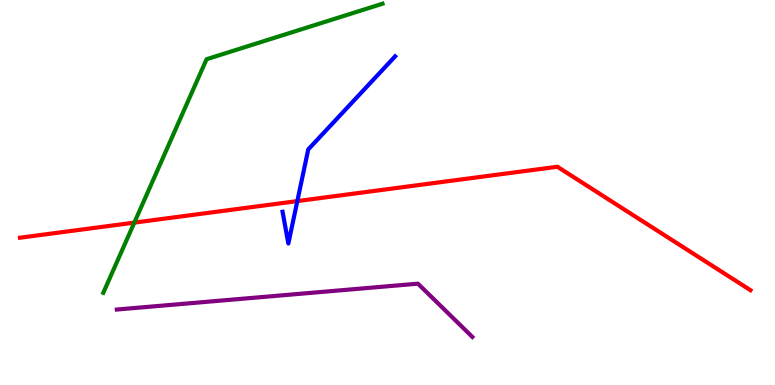[{'lines': ['blue', 'red'], 'intersections': [{'x': 3.84, 'y': 4.78}]}, {'lines': ['green', 'red'], 'intersections': [{'x': 1.73, 'y': 4.22}]}, {'lines': ['purple', 'red'], 'intersections': []}, {'lines': ['blue', 'green'], 'intersections': []}, {'lines': ['blue', 'purple'], 'intersections': []}, {'lines': ['green', 'purple'], 'intersections': []}]